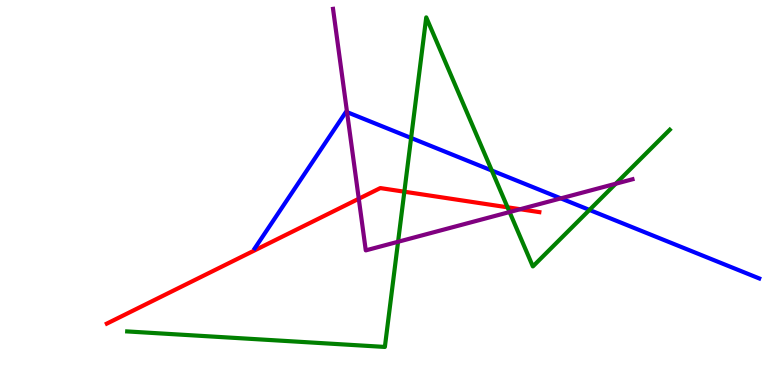[{'lines': ['blue', 'red'], 'intersections': []}, {'lines': ['green', 'red'], 'intersections': [{'x': 5.22, 'y': 5.02}, {'x': 6.55, 'y': 4.62}]}, {'lines': ['purple', 'red'], 'intersections': [{'x': 4.63, 'y': 4.84}, {'x': 6.71, 'y': 4.57}]}, {'lines': ['blue', 'green'], 'intersections': [{'x': 5.3, 'y': 6.42}, {'x': 6.35, 'y': 5.57}, {'x': 7.61, 'y': 4.55}]}, {'lines': ['blue', 'purple'], 'intersections': [{'x': 4.48, 'y': 7.09}, {'x': 7.24, 'y': 4.85}]}, {'lines': ['green', 'purple'], 'intersections': [{'x': 5.14, 'y': 3.72}, {'x': 6.58, 'y': 4.49}, {'x': 7.94, 'y': 5.23}]}]